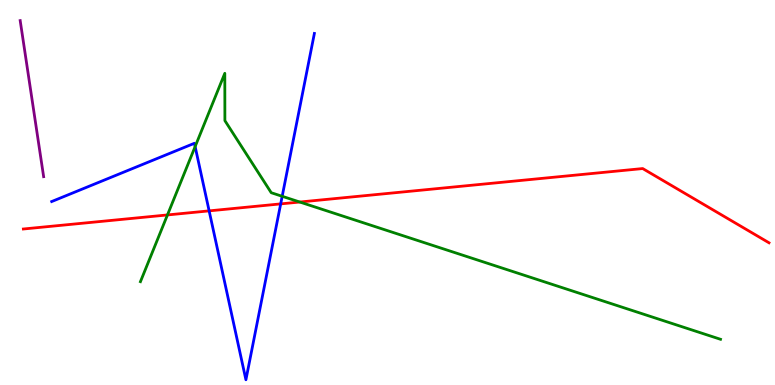[{'lines': ['blue', 'red'], 'intersections': [{'x': 2.7, 'y': 4.52}, {'x': 3.62, 'y': 4.7}]}, {'lines': ['green', 'red'], 'intersections': [{'x': 2.16, 'y': 4.42}, {'x': 3.87, 'y': 4.75}]}, {'lines': ['purple', 'red'], 'intersections': []}, {'lines': ['blue', 'green'], 'intersections': [{'x': 2.52, 'y': 6.19}, {'x': 3.64, 'y': 4.9}]}, {'lines': ['blue', 'purple'], 'intersections': []}, {'lines': ['green', 'purple'], 'intersections': []}]